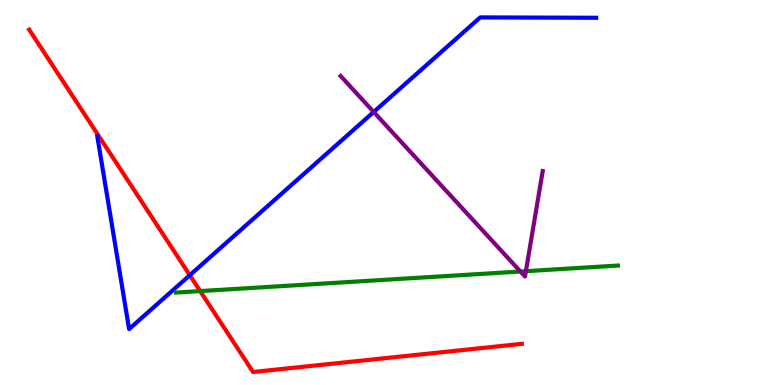[{'lines': ['blue', 'red'], 'intersections': [{'x': 2.45, 'y': 2.85}]}, {'lines': ['green', 'red'], 'intersections': [{'x': 2.58, 'y': 2.44}]}, {'lines': ['purple', 'red'], 'intersections': []}, {'lines': ['blue', 'green'], 'intersections': []}, {'lines': ['blue', 'purple'], 'intersections': [{'x': 4.82, 'y': 7.09}]}, {'lines': ['green', 'purple'], 'intersections': [{'x': 6.71, 'y': 2.95}, {'x': 6.79, 'y': 2.96}]}]